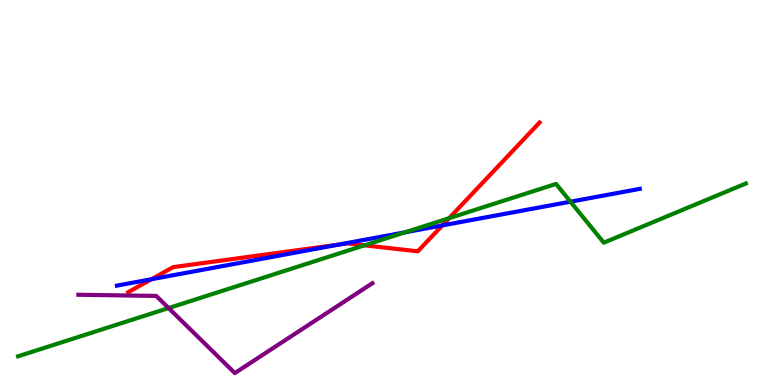[{'lines': ['blue', 'red'], 'intersections': [{'x': 1.95, 'y': 2.75}, {'x': 4.37, 'y': 3.65}, {'x': 5.71, 'y': 4.14}]}, {'lines': ['green', 'red'], 'intersections': [{'x': 4.7, 'y': 3.63}, {'x': 5.8, 'y': 4.33}]}, {'lines': ['purple', 'red'], 'intersections': []}, {'lines': ['blue', 'green'], 'intersections': [{'x': 5.23, 'y': 3.97}, {'x': 7.36, 'y': 4.76}]}, {'lines': ['blue', 'purple'], 'intersections': []}, {'lines': ['green', 'purple'], 'intersections': [{'x': 2.18, 'y': 2.0}]}]